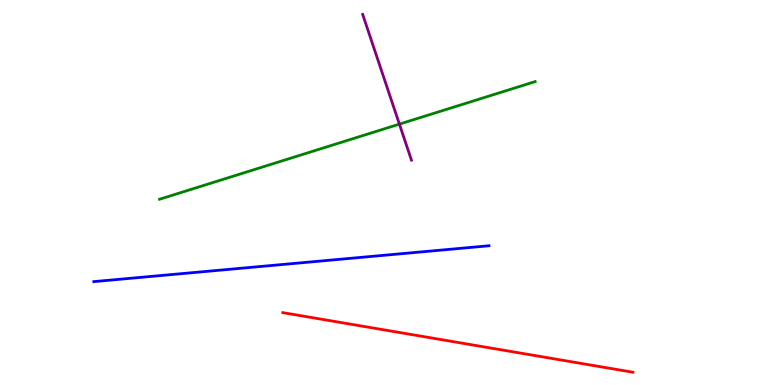[{'lines': ['blue', 'red'], 'intersections': []}, {'lines': ['green', 'red'], 'intersections': []}, {'lines': ['purple', 'red'], 'intersections': []}, {'lines': ['blue', 'green'], 'intersections': []}, {'lines': ['blue', 'purple'], 'intersections': []}, {'lines': ['green', 'purple'], 'intersections': [{'x': 5.15, 'y': 6.78}]}]